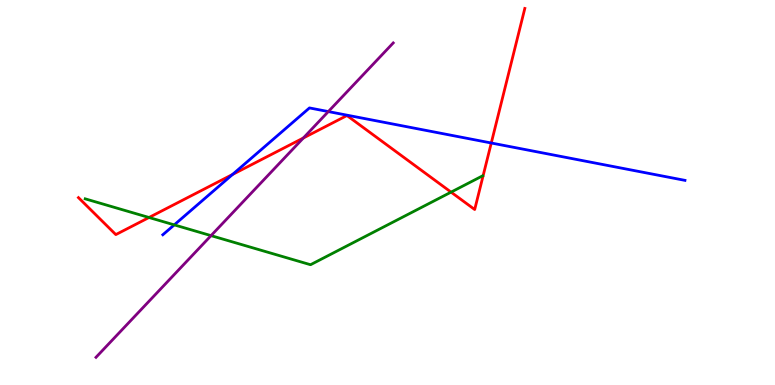[{'lines': ['blue', 'red'], 'intersections': [{'x': 3.0, 'y': 5.47}, {'x': 6.34, 'y': 6.29}]}, {'lines': ['green', 'red'], 'intersections': [{'x': 1.92, 'y': 4.35}, {'x': 5.82, 'y': 5.01}]}, {'lines': ['purple', 'red'], 'intersections': [{'x': 3.91, 'y': 6.42}]}, {'lines': ['blue', 'green'], 'intersections': [{'x': 2.25, 'y': 4.16}]}, {'lines': ['blue', 'purple'], 'intersections': [{'x': 4.24, 'y': 7.1}]}, {'lines': ['green', 'purple'], 'intersections': [{'x': 2.72, 'y': 3.88}]}]